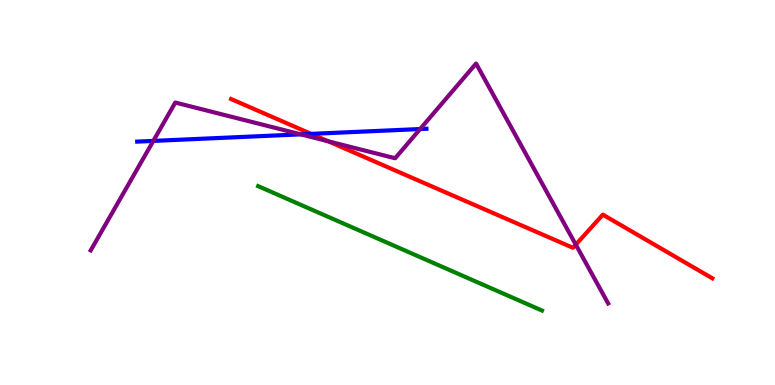[{'lines': ['blue', 'red'], 'intersections': [{'x': 4.02, 'y': 6.52}]}, {'lines': ['green', 'red'], 'intersections': []}, {'lines': ['purple', 'red'], 'intersections': [{'x': 4.24, 'y': 6.33}, {'x': 7.43, 'y': 3.65}]}, {'lines': ['blue', 'green'], 'intersections': []}, {'lines': ['blue', 'purple'], 'intersections': [{'x': 1.98, 'y': 6.34}, {'x': 3.88, 'y': 6.51}, {'x': 5.42, 'y': 6.65}]}, {'lines': ['green', 'purple'], 'intersections': []}]